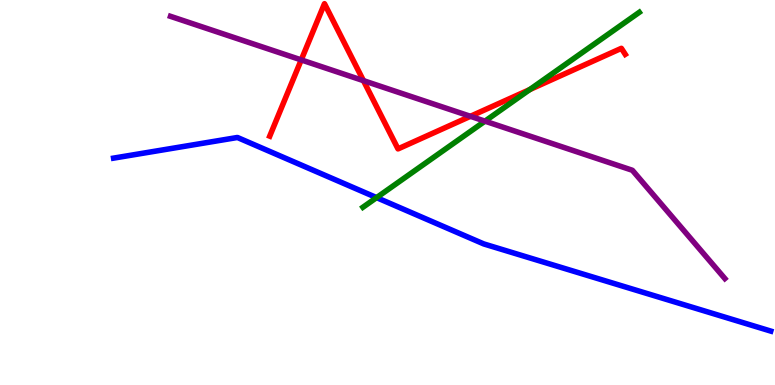[{'lines': ['blue', 'red'], 'intersections': []}, {'lines': ['green', 'red'], 'intersections': [{'x': 6.84, 'y': 7.67}]}, {'lines': ['purple', 'red'], 'intersections': [{'x': 3.89, 'y': 8.44}, {'x': 4.69, 'y': 7.91}, {'x': 6.07, 'y': 6.98}]}, {'lines': ['blue', 'green'], 'intersections': [{'x': 4.86, 'y': 4.87}]}, {'lines': ['blue', 'purple'], 'intersections': []}, {'lines': ['green', 'purple'], 'intersections': [{'x': 6.26, 'y': 6.85}]}]